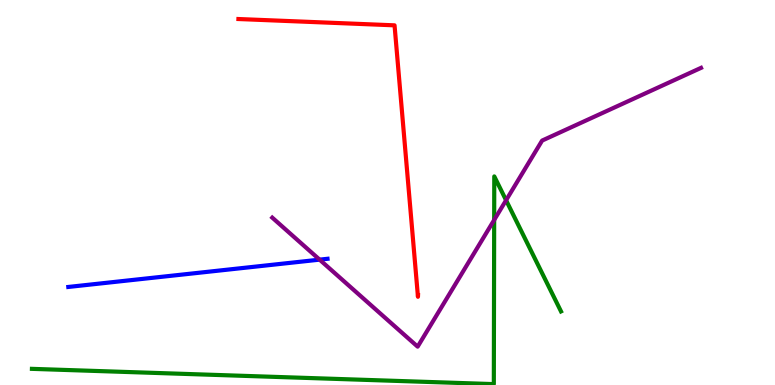[{'lines': ['blue', 'red'], 'intersections': []}, {'lines': ['green', 'red'], 'intersections': []}, {'lines': ['purple', 'red'], 'intersections': []}, {'lines': ['blue', 'green'], 'intersections': []}, {'lines': ['blue', 'purple'], 'intersections': [{'x': 4.12, 'y': 3.26}]}, {'lines': ['green', 'purple'], 'intersections': [{'x': 6.38, 'y': 4.29}, {'x': 6.53, 'y': 4.8}]}]